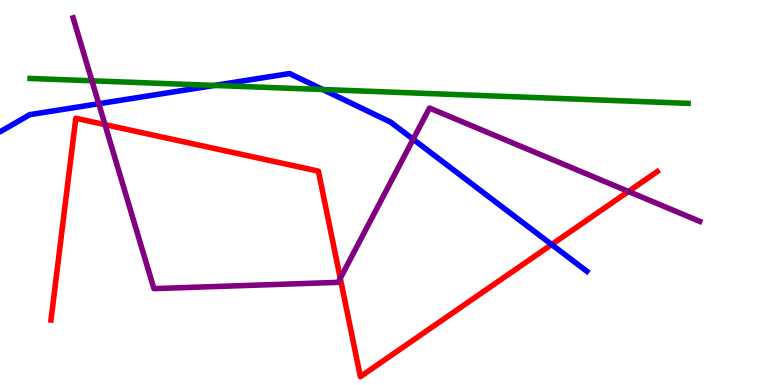[{'lines': ['blue', 'red'], 'intersections': [{'x': 7.12, 'y': 3.65}]}, {'lines': ['green', 'red'], 'intersections': []}, {'lines': ['purple', 'red'], 'intersections': [{'x': 1.35, 'y': 6.76}, {'x': 4.39, 'y': 2.77}, {'x': 8.11, 'y': 5.03}]}, {'lines': ['blue', 'green'], 'intersections': [{'x': 2.77, 'y': 7.78}, {'x': 4.17, 'y': 7.67}]}, {'lines': ['blue', 'purple'], 'intersections': [{'x': 1.27, 'y': 7.31}, {'x': 5.33, 'y': 6.38}]}, {'lines': ['green', 'purple'], 'intersections': [{'x': 1.19, 'y': 7.9}]}]